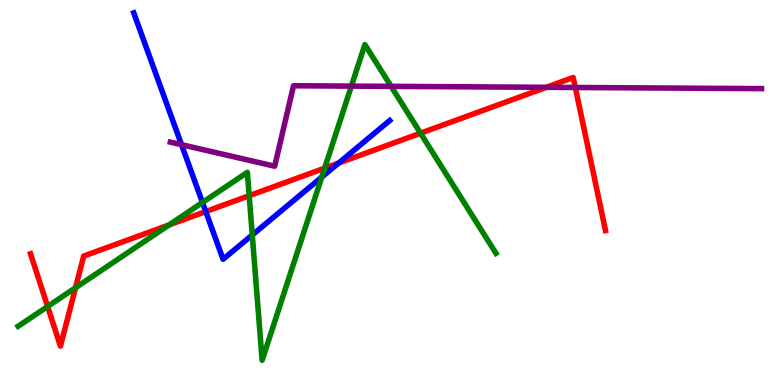[{'lines': ['blue', 'red'], 'intersections': [{'x': 2.65, 'y': 4.51}, {'x': 4.37, 'y': 5.76}]}, {'lines': ['green', 'red'], 'intersections': [{'x': 0.614, 'y': 2.04}, {'x': 0.975, 'y': 2.53}, {'x': 2.18, 'y': 4.16}, {'x': 3.22, 'y': 4.92}, {'x': 4.19, 'y': 5.63}, {'x': 5.43, 'y': 6.54}]}, {'lines': ['purple', 'red'], 'intersections': [{'x': 7.05, 'y': 7.73}, {'x': 7.42, 'y': 7.73}]}, {'lines': ['blue', 'green'], 'intersections': [{'x': 2.61, 'y': 4.74}, {'x': 3.26, 'y': 3.9}, {'x': 4.15, 'y': 5.4}]}, {'lines': ['blue', 'purple'], 'intersections': [{'x': 2.34, 'y': 6.24}]}, {'lines': ['green', 'purple'], 'intersections': [{'x': 4.53, 'y': 7.76}, {'x': 5.05, 'y': 7.76}]}]